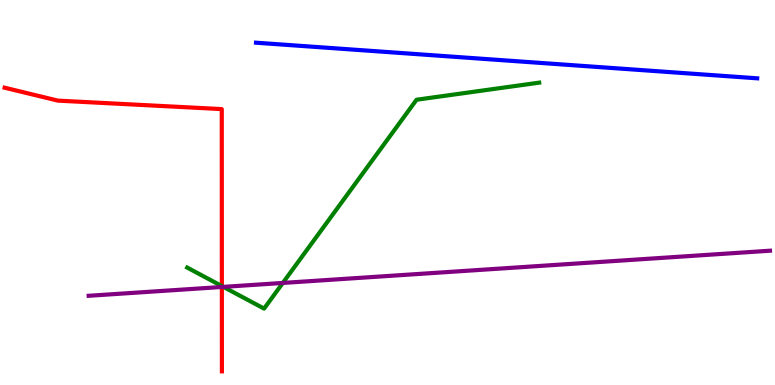[{'lines': ['blue', 'red'], 'intersections': []}, {'lines': ['green', 'red'], 'intersections': [{'x': 2.86, 'y': 2.57}]}, {'lines': ['purple', 'red'], 'intersections': [{'x': 2.86, 'y': 2.55}]}, {'lines': ['blue', 'green'], 'intersections': []}, {'lines': ['blue', 'purple'], 'intersections': []}, {'lines': ['green', 'purple'], 'intersections': [{'x': 2.88, 'y': 2.55}, {'x': 3.65, 'y': 2.65}]}]